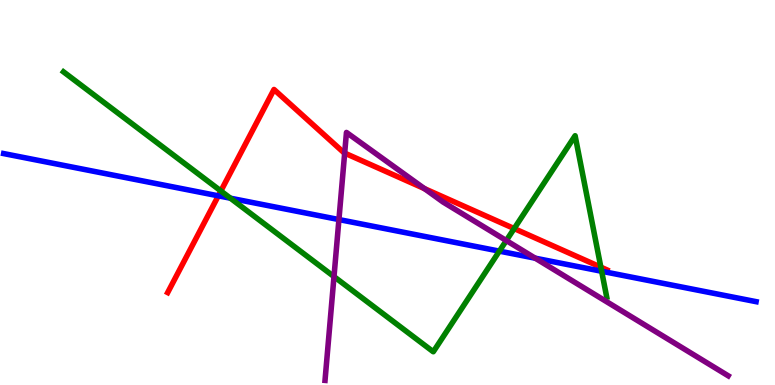[{'lines': ['blue', 'red'], 'intersections': [{'x': 2.82, 'y': 4.91}]}, {'lines': ['green', 'red'], 'intersections': [{'x': 2.85, 'y': 5.04}, {'x': 6.63, 'y': 4.06}, {'x': 7.75, 'y': 3.06}]}, {'lines': ['purple', 'red'], 'intersections': [{'x': 4.45, 'y': 6.02}, {'x': 5.48, 'y': 5.1}]}, {'lines': ['blue', 'green'], 'intersections': [{'x': 2.97, 'y': 4.85}, {'x': 6.44, 'y': 3.48}, {'x': 7.76, 'y': 2.95}]}, {'lines': ['blue', 'purple'], 'intersections': [{'x': 4.37, 'y': 4.3}, {'x': 6.91, 'y': 3.29}]}, {'lines': ['green', 'purple'], 'intersections': [{'x': 4.31, 'y': 2.82}, {'x': 6.53, 'y': 3.75}]}]